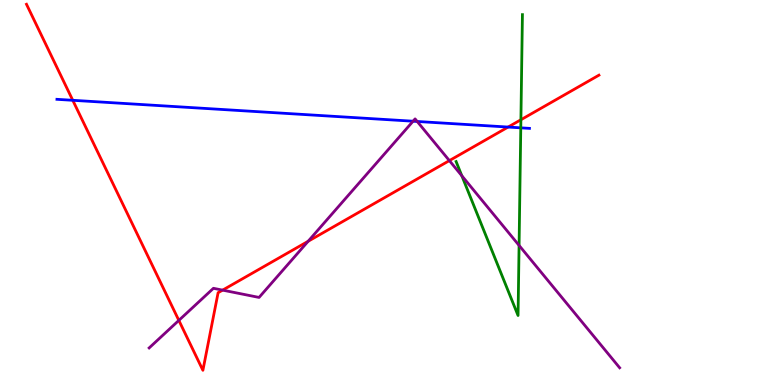[{'lines': ['blue', 'red'], 'intersections': [{'x': 0.939, 'y': 7.39}, {'x': 6.56, 'y': 6.7}]}, {'lines': ['green', 'red'], 'intersections': [{'x': 6.72, 'y': 6.89}]}, {'lines': ['purple', 'red'], 'intersections': [{'x': 2.31, 'y': 1.68}, {'x': 2.87, 'y': 2.46}, {'x': 3.98, 'y': 3.73}, {'x': 5.8, 'y': 5.83}]}, {'lines': ['blue', 'green'], 'intersections': [{'x': 6.72, 'y': 6.68}]}, {'lines': ['blue', 'purple'], 'intersections': [{'x': 5.33, 'y': 6.85}, {'x': 5.38, 'y': 6.84}]}, {'lines': ['green', 'purple'], 'intersections': [{'x': 5.96, 'y': 5.43}, {'x': 6.7, 'y': 3.63}]}]